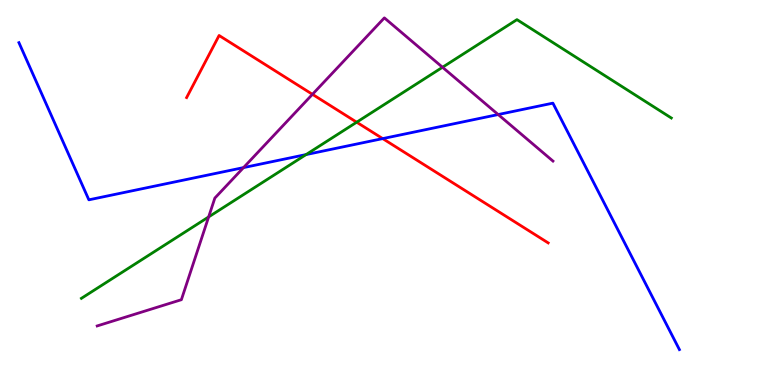[{'lines': ['blue', 'red'], 'intersections': [{'x': 4.94, 'y': 6.4}]}, {'lines': ['green', 'red'], 'intersections': [{'x': 4.6, 'y': 6.83}]}, {'lines': ['purple', 'red'], 'intersections': [{'x': 4.03, 'y': 7.55}]}, {'lines': ['blue', 'green'], 'intersections': [{'x': 3.95, 'y': 5.99}]}, {'lines': ['blue', 'purple'], 'intersections': [{'x': 3.14, 'y': 5.65}, {'x': 6.43, 'y': 7.02}]}, {'lines': ['green', 'purple'], 'intersections': [{'x': 2.69, 'y': 4.37}, {'x': 5.71, 'y': 8.25}]}]